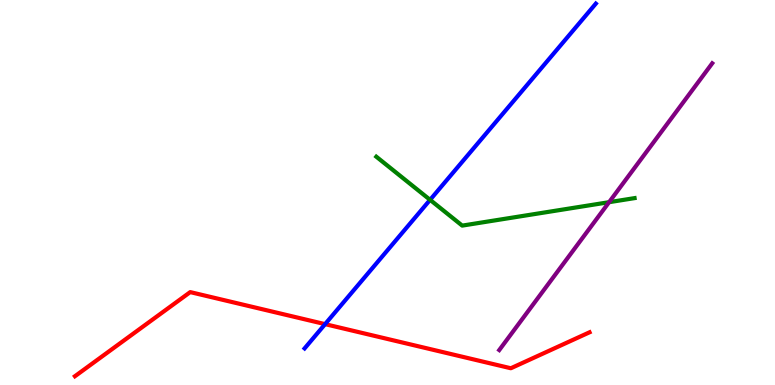[{'lines': ['blue', 'red'], 'intersections': [{'x': 4.19, 'y': 1.58}]}, {'lines': ['green', 'red'], 'intersections': []}, {'lines': ['purple', 'red'], 'intersections': []}, {'lines': ['blue', 'green'], 'intersections': [{'x': 5.55, 'y': 4.81}]}, {'lines': ['blue', 'purple'], 'intersections': []}, {'lines': ['green', 'purple'], 'intersections': [{'x': 7.86, 'y': 4.75}]}]